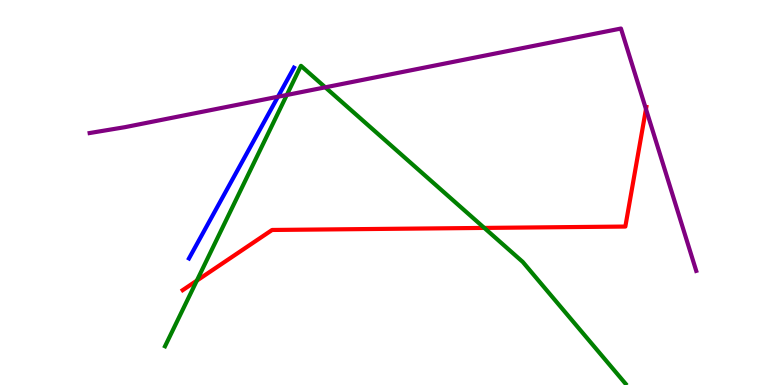[{'lines': ['blue', 'red'], 'intersections': []}, {'lines': ['green', 'red'], 'intersections': [{'x': 2.54, 'y': 2.71}, {'x': 6.25, 'y': 4.08}]}, {'lines': ['purple', 'red'], 'intersections': [{'x': 8.34, 'y': 7.17}]}, {'lines': ['blue', 'green'], 'intersections': []}, {'lines': ['blue', 'purple'], 'intersections': [{'x': 3.59, 'y': 7.49}]}, {'lines': ['green', 'purple'], 'intersections': [{'x': 3.7, 'y': 7.53}, {'x': 4.2, 'y': 7.73}]}]